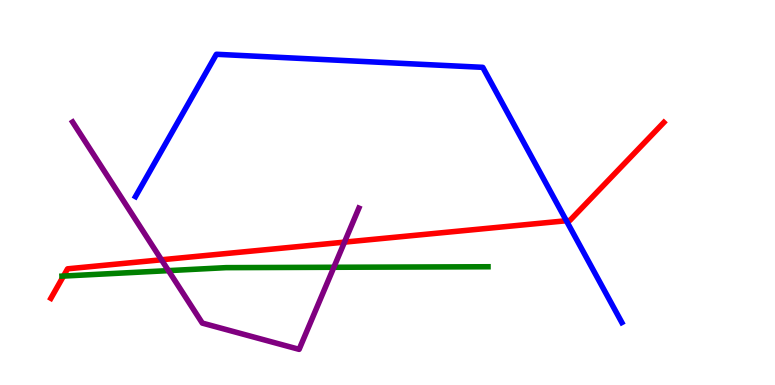[{'lines': ['blue', 'red'], 'intersections': [{'x': 7.31, 'y': 4.27}]}, {'lines': ['green', 'red'], 'intersections': [{'x': 0.819, 'y': 2.83}]}, {'lines': ['purple', 'red'], 'intersections': [{'x': 2.08, 'y': 3.25}, {'x': 4.45, 'y': 3.71}]}, {'lines': ['blue', 'green'], 'intersections': []}, {'lines': ['blue', 'purple'], 'intersections': []}, {'lines': ['green', 'purple'], 'intersections': [{'x': 2.17, 'y': 2.97}, {'x': 4.31, 'y': 3.06}]}]